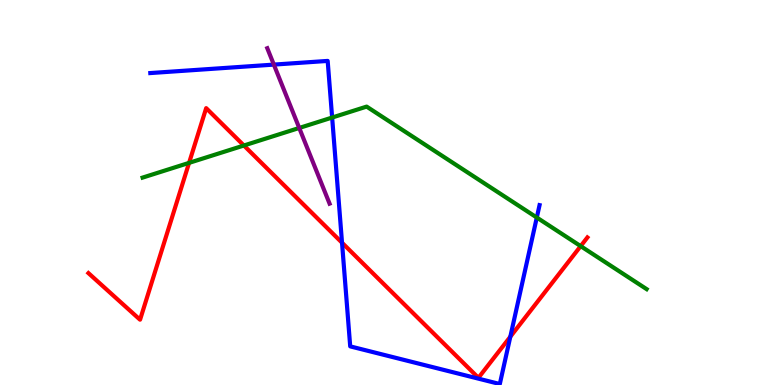[{'lines': ['blue', 'red'], 'intersections': [{'x': 4.41, 'y': 3.7}, {'x': 6.58, 'y': 1.25}]}, {'lines': ['green', 'red'], 'intersections': [{'x': 2.44, 'y': 5.77}, {'x': 3.15, 'y': 6.22}, {'x': 7.49, 'y': 3.61}]}, {'lines': ['purple', 'red'], 'intersections': []}, {'lines': ['blue', 'green'], 'intersections': [{'x': 4.29, 'y': 6.95}, {'x': 6.93, 'y': 4.35}]}, {'lines': ['blue', 'purple'], 'intersections': [{'x': 3.53, 'y': 8.32}]}, {'lines': ['green', 'purple'], 'intersections': [{'x': 3.86, 'y': 6.68}]}]